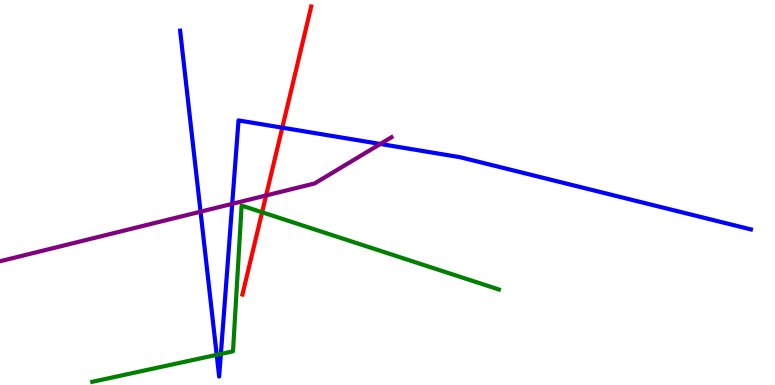[{'lines': ['blue', 'red'], 'intersections': [{'x': 3.64, 'y': 6.68}]}, {'lines': ['green', 'red'], 'intersections': [{'x': 3.38, 'y': 4.49}]}, {'lines': ['purple', 'red'], 'intersections': [{'x': 3.43, 'y': 4.92}]}, {'lines': ['blue', 'green'], 'intersections': [{'x': 2.8, 'y': 0.783}, {'x': 2.85, 'y': 0.807}]}, {'lines': ['blue', 'purple'], 'intersections': [{'x': 2.59, 'y': 4.5}, {'x': 3.0, 'y': 4.71}, {'x': 4.91, 'y': 6.26}]}, {'lines': ['green', 'purple'], 'intersections': []}]